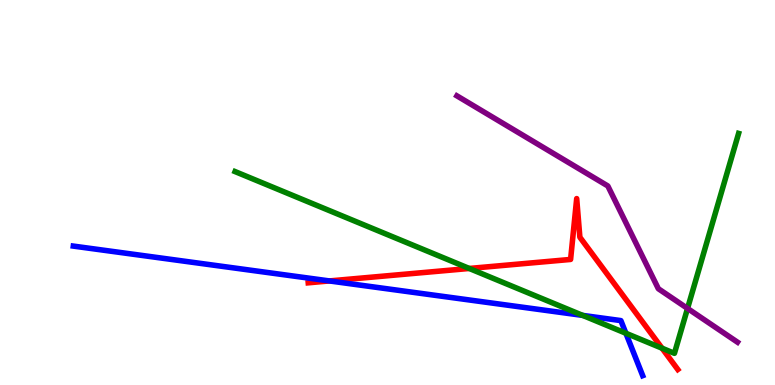[{'lines': ['blue', 'red'], 'intersections': [{'x': 4.25, 'y': 2.7}]}, {'lines': ['green', 'red'], 'intersections': [{'x': 6.05, 'y': 3.03}, {'x': 8.54, 'y': 0.955}]}, {'lines': ['purple', 'red'], 'intersections': []}, {'lines': ['blue', 'green'], 'intersections': [{'x': 7.52, 'y': 1.81}, {'x': 8.08, 'y': 1.34}]}, {'lines': ['blue', 'purple'], 'intersections': []}, {'lines': ['green', 'purple'], 'intersections': [{'x': 8.87, 'y': 1.99}]}]